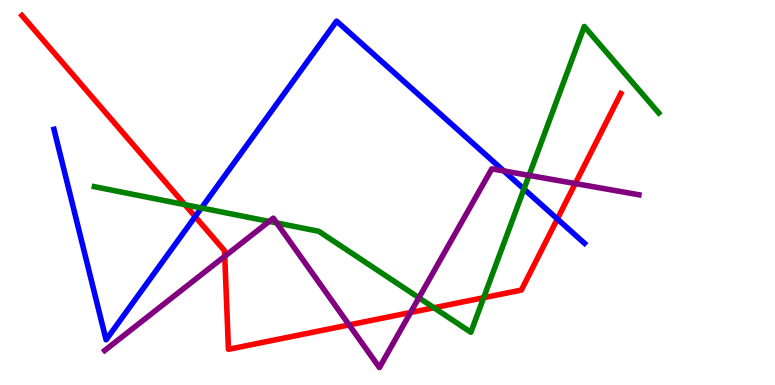[{'lines': ['blue', 'red'], 'intersections': [{'x': 2.52, 'y': 4.37}, {'x': 7.19, 'y': 4.31}]}, {'lines': ['green', 'red'], 'intersections': [{'x': 2.39, 'y': 4.68}, {'x': 5.6, 'y': 2.01}, {'x': 6.24, 'y': 2.27}]}, {'lines': ['purple', 'red'], 'intersections': [{'x': 2.9, 'y': 3.34}, {'x': 4.5, 'y': 1.56}, {'x': 5.3, 'y': 1.88}, {'x': 7.42, 'y': 5.23}]}, {'lines': ['blue', 'green'], 'intersections': [{'x': 2.6, 'y': 4.6}, {'x': 6.76, 'y': 5.09}]}, {'lines': ['blue', 'purple'], 'intersections': [{'x': 6.5, 'y': 5.56}]}, {'lines': ['green', 'purple'], 'intersections': [{'x': 3.47, 'y': 4.25}, {'x': 3.57, 'y': 4.21}, {'x': 5.41, 'y': 2.27}, {'x': 6.83, 'y': 5.44}]}]